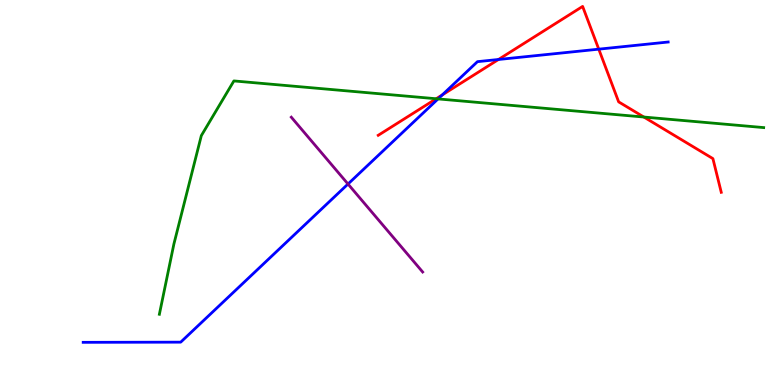[{'lines': ['blue', 'red'], 'intersections': [{'x': 5.71, 'y': 7.53}, {'x': 6.43, 'y': 8.45}, {'x': 7.73, 'y': 8.72}]}, {'lines': ['green', 'red'], 'intersections': [{'x': 5.63, 'y': 7.44}, {'x': 8.31, 'y': 6.96}]}, {'lines': ['purple', 'red'], 'intersections': []}, {'lines': ['blue', 'green'], 'intersections': [{'x': 5.65, 'y': 7.43}]}, {'lines': ['blue', 'purple'], 'intersections': [{'x': 4.49, 'y': 5.22}]}, {'lines': ['green', 'purple'], 'intersections': []}]